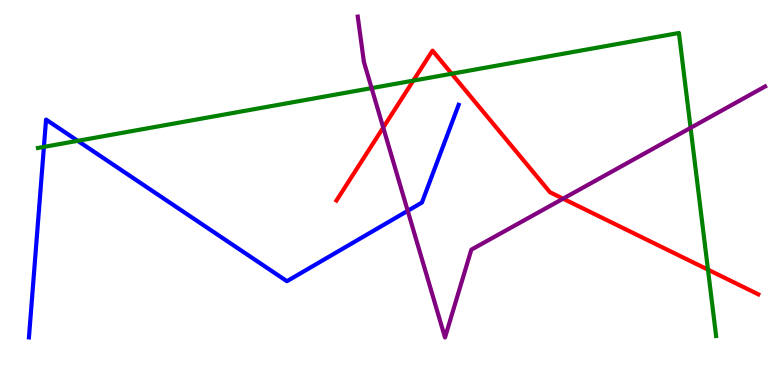[{'lines': ['blue', 'red'], 'intersections': []}, {'lines': ['green', 'red'], 'intersections': [{'x': 5.33, 'y': 7.91}, {'x': 5.83, 'y': 8.08}, {'x': 9.14, 'y': 3.0}]}, {'lines': ['purple', 'red'], 'intersections': [{'x': 4.94, 'y': 6.69}, {'x': 7.27, 'y': 4.84}]}, {'lines': ['blue', 'green'], 'intersections': [{'x': 0.567, 'y': 6.18}, {'x': 1.0, 'y': 6.34}]}, {'lines': ['blue', 'purple'], 'intersections': [{'x': 5.26, 'y': 4.52}]}, {'lines': ['green', 'purple'], 'intersections': [{'x': 4.79, 'y': 7.71}, {'x': 8.91, 'y': 6.68}]}]